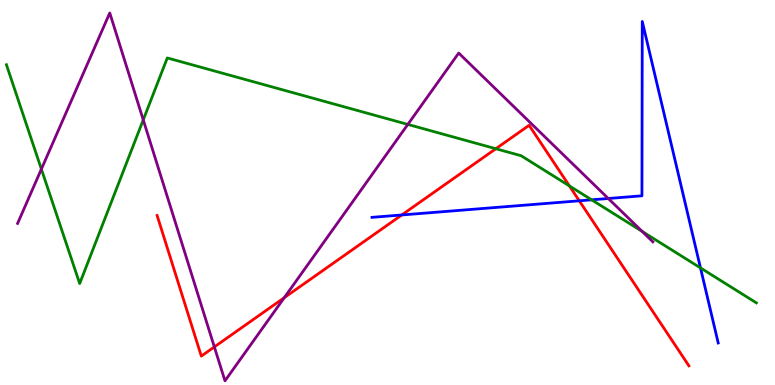[{'lines': ['blue', 'red'], 'intersections': [{'x': 5.18, 'y': 4.42}, {'x': 7.47, 'y': 4.78}]}, {'lines': ['green', 'red'], 'intersections': [{'x': 6.4, 'y': 6.14}, {'x': 7.35, 'y': 5.17}]}, {'lines': ['purple', 'red'], 'intersections': [{'x': 2.77, 'y': 0.989}, {'x': 3.67, 'y': 2.27}]}, {'lines': ['blue', 'green'], 'intersections': [{'x': 7.63, 'y': 4.81}, {'x': 9.04, 'y': 3.04}]}, {'lines': ['blue', 'purple'], 'intersections': [{'x': 7.85, 'y': 4.84}]}, {'lines': ['green', 'purple'], 'intersections': [{'x': 0.534, 'y': 5.61}, {'x': 1.85, 'y': 6.89}, {'x': 5.26, 'y': 6.77}, {'x': 8.29, 'y': 3.99}]}]